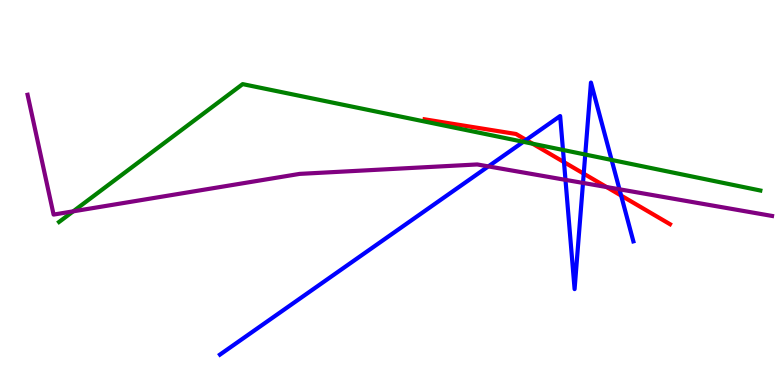[{'lines': ['blue', 'red'], 'intersections': [{'x': 6.79, 'y': 6.37}, {'x': 7.28, 'y': 5.79}, {'x': 7.53, 'y': 5.49}, {'x': 8.01, 'y': 4.92}]}, {'lines': ['green', 'red'], 'intersections': [{'x': 6.87, 'y': 6.27}]}, {'lines': ['purple', 'red'], 'intersections': [{'x': 7.83, 'y': 5.14}]}, {'lines': ['blue', 'green'], 'intersections': [{'x': 6.75, 'y': 6.32}, {'x': 7.26, 'y': 6.11}, {'x': 7.55, 'y': 5.99}, {'x': 7.89, 'y': 5.85}]}, {'lines': ['blue', 'purple'], 'intersections': [{'x': 6.3, 'y': 5.68}, {'x': 7.3, 'y': 5.33}, {'x': 7.52, 'y': 5.25}, {'x': 7.99, 'y': 5.08}]}, {'lines': ['green', 'purple'], 'intersections': [{'x': 0.945, 'y': 4.51}]}]